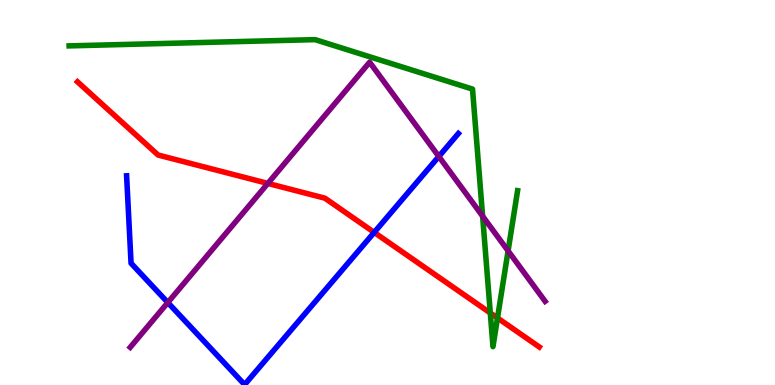[{'lines': ['blue', 'red'], 'intersections': [{'x': 4.83, 'y': 3.96}]}, {'lines': ['green', 'red'], 'intersections': [{'x': 6.33, 'y': 1.87}, {'x': 6.42, 'y': 1.74}]}, {'lines': ['purple', 'red'], 'intersections': [{'x': 3.46, 'y': 5.24}]}, {'lines': ['blue', 'green'], 'intersections': []}, {'lines': ['blue', 'purple'], 'intersections': [{'x': 2.17, 'y': 2.14}, {'x': 5.66, 'y': 5.94}]}, {'lines': ['green', 'purple'], 'intersections': [{'x': 6.23, 'y': 4.39}, {'x': 6.56, 'y': 3.48}]}]